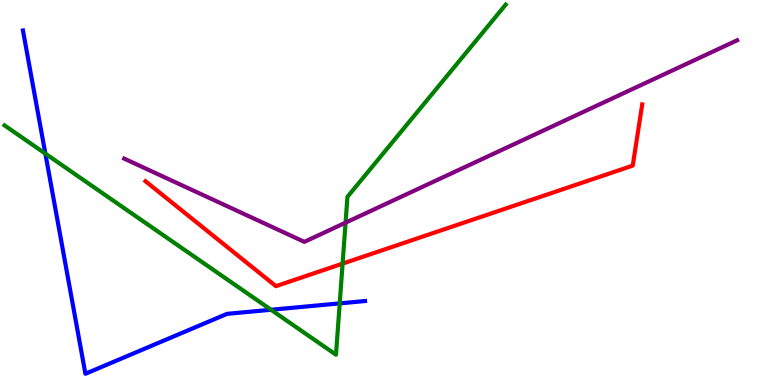[{'lines': ['blue', 'red'], 'intersections': []}, {'lines': ['green', 'red'], 'intersections': [{'x': 4.42, 'y': 3.15}]}, {'lines': ['purple', 'red'], 'intersections': []}, {'lines': ['blue', 'green'], 'intersections': [{'x': 0.585, 'y': 6.01}, {'x': 3.5, 'y': 1.95}, {'x': 4.38, 'y': 2.12}]}, {'lines': ['blue', 'purple'], 'intersections': []}, {'lines': ['green', 'purple'], 'intersections': [{'x': 4.46, 'y': 4.22}]}]